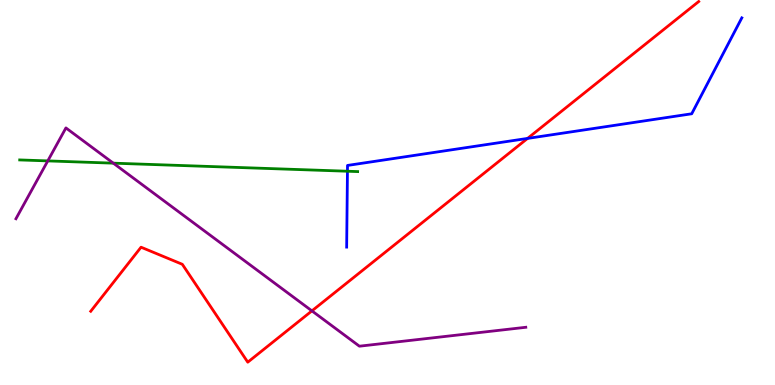[{'lines': ['blue', 'red'], 'intersections': [{'x': 6.81, 'y': 6.4}]}, {'lines': ['green', 'red'], 'intersections': []}, {'lines': ['purple', 'red'], 'intersections': [{'x': 4.02, 'y': 1.93}]}, {'lines': ['blue', 'green'], 'intersections': [{'x': 4.48, 'y': 5.55}]}, {'lines': ['blue', 'purple'], 'intersections': []}, {'lines': ['green', 'purple'], 'intersections': [{'x': 0.616, 'y': 5.82}, {'x': 1.46, 'y': 5.76}]}]